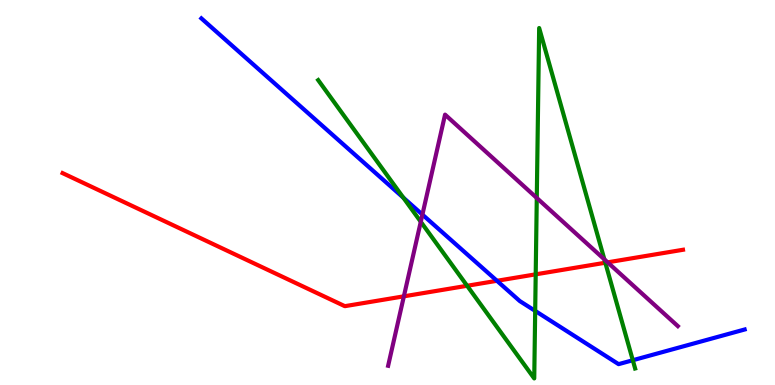[{'lines': ['blue', 'red'], 'intersections': [{'x': 6.41, 'y': 2.71}]}, {'lines': ['green', 'red'], 'intersections': [{'x': 6.03, 'y': 2.58}, {'x': 6.91, 'y': 2.87}, {'x': 7.81, 'y': 3.18}]}, {'lines': ['purple', 'red'], 'intersections': [{'x': 5.21, 'y': 2.3}, {'x': 7.84, 'y': 3.19}]}, {'lines': ['blue', 'green'], 'intersections': [{'x': 5.2, 'y': 4.87}, {'x': 6.91, 'y': 1.92}, {'x': 8.17, 'y': 0.643}]}, {'lines': ['blue', 'purple'], 'intersections': [{'x': 5.45, 'y': 4.43}]}, {'lines': ['green', 'purple'], 'intersections': [{'x': 5.43, 'y': 4.24}, {'x': 6.93, 'y': 4.86}, {'x': 7.8, 'y': 3.26}]}]